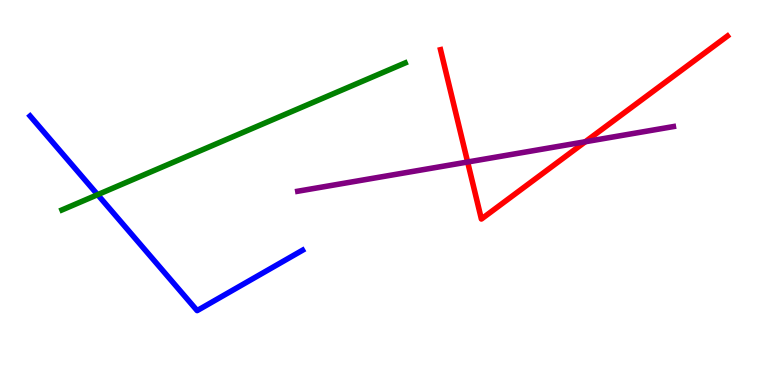[{'lines': ['blue', 'red'], 'intersections': []}, {'lines': ['green', 'red'], 'intersections': []}, {'lines': ['purple', 'red'], 'intersections': [{'x': 6.03, 'y': 5.79}, {'x': 7.55, 'y': 6.32}]}, {'lines': ['blue', 'green'], 'intersections': [{'x': 1.26, 'y': 4.94}]}, {'lines': ['blue', 'purple'], 'intersections': []}, {'lines': ['green', 'purple'], 'intersections': []}]